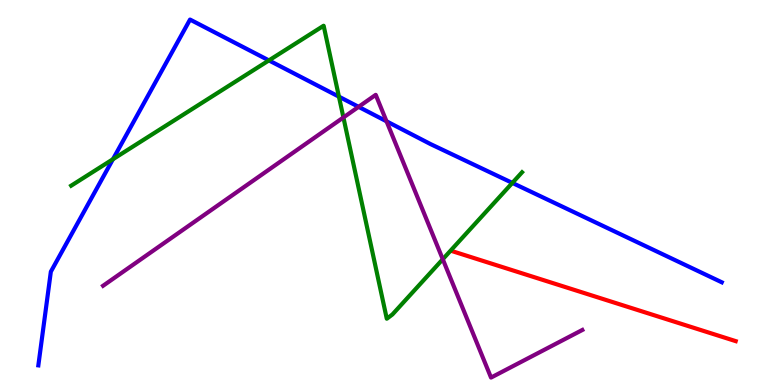[{'lines': ['blue', 'red'], 'intersections': []}, {'lines': ['green', 'red'], 'intersections': []}, {'lines': ['purple', 'red'], 'intersections': []}, {'lines': ['blue', 'green'], 'intersections': [{'x': 1.46, 'y': 5.86}, {'x': 3.47, 'y': 8.43}, {'x': 4.37, 'y': 7.49}, {'x': 6.61, 'y': 5.25}]}, {'lines': ['blue', 'purple'], 'intersections': [{'x': 4.63, 'y': 7.22}, {'x': 4.99, 'y': 6.85}]}, {'lines': ['green', 'purple'], 'intersections': [{'x': 4.43, 'y': 6.95}, {'x': 5.71, 'y': 3.27}]}]